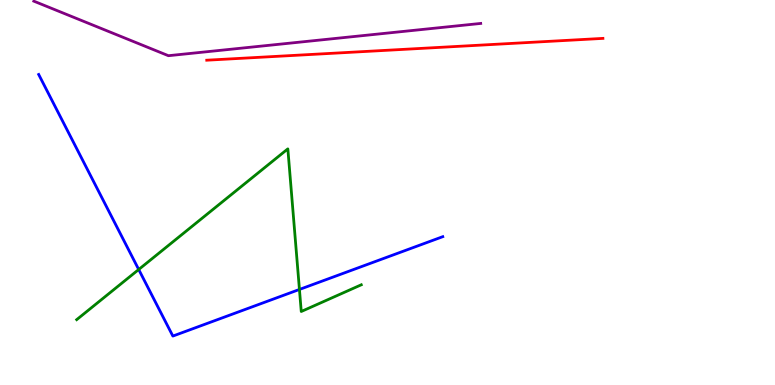[{'lines': ['blue', 'red'], 'intersections': []}, {'lines': ['green', 'red'], 'intersections': []}, {'lines': ['purple', 'red'], 'intersections': []}, {'lines': ['blue', 'green'], 'intersections': [{'x': 1.79, 'y': 3.0}, {'x': 3.86, 'y': 2.48}]}, {'lines': ['blue', 'purple'], 'intersections': []}, {'lines': ['green', 'purple'], 'intersections': []}]